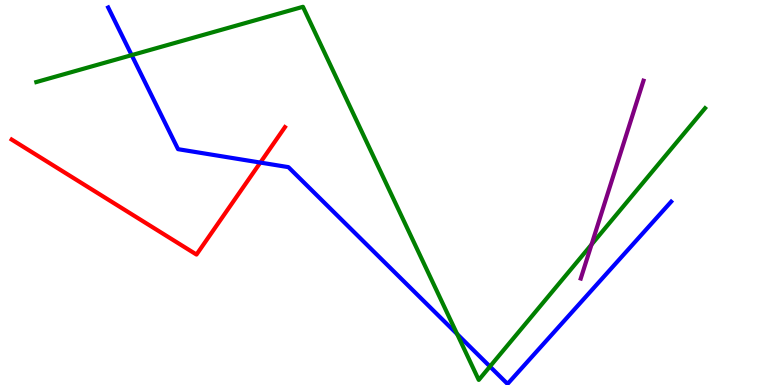[{'lines': ['blue', 'red'], 'intersections': [{'x': 3.36, 'y': 5.78}]}, {'lines': ['green', 'red'], 'intersections': []}, {'lines': ['purple', 'red'], 'intersections': []}, {'lines': ['blue', 'green'], 'intersections': [{'x': 1.7, 'y': 8.57}, {'x': 5.9, 'y': 1.32}, {'x': 6.32, 'y': 0.48}]}, {'lines': ['blue', 'purple'], 'intersections': []}, {'lines': ['green', 'purple'], 'intersections': [{'x': 7.63, 'y': 3.65}]}]